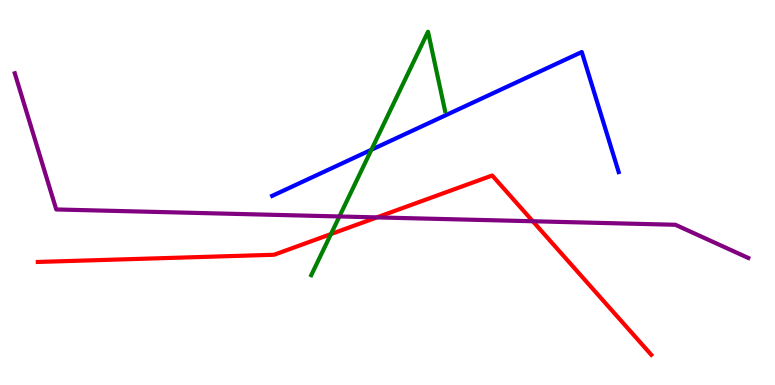[{'lines': ['blue', 'red'], 'intersections': []}, {'lines': ['green', 'red'], 'intersections': [{'x': 4.27, 'y': 3.92}]}, {'lines': ['purple', 'red'], 'intersections': [{'x': 4.86, 'y': 4.35}, {'x': 6.87, 'y': 4.25}]}, {'lines': ['blue', 'green'], 'intersections': [{'x': 4.79, 'y': 6.11}]}, {'lines': ['blue', 'purple'], 'intersections': []}, {'lines': ['green', 'purple'], 'intersections': [{'x': 4.38, 'y': 4.38}]}]